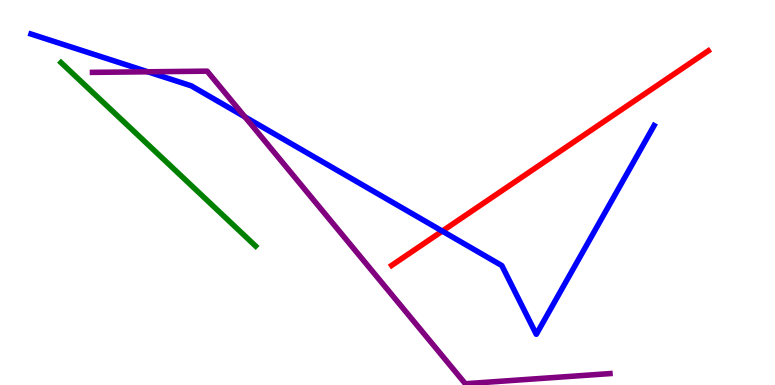[{'lines': ['blue', 'red'], 'intersections': [{'x': 5.71, 'y': 4.0}]}, {'lines': ['green', 'red'], 'intersections': []}, {'lines': ['purple', 'red'], 'intersections': []}, {'lines': ['blue', 'green'], 'intersections': []}, {'lines': ['blue', 'purple'], 'intersections': [{'x': 1.91, 'y': 8.14}, {'x': 3.16, 'y': 6.96}]}, {'lines': ['green', 'purple'], 'intersections': []}]